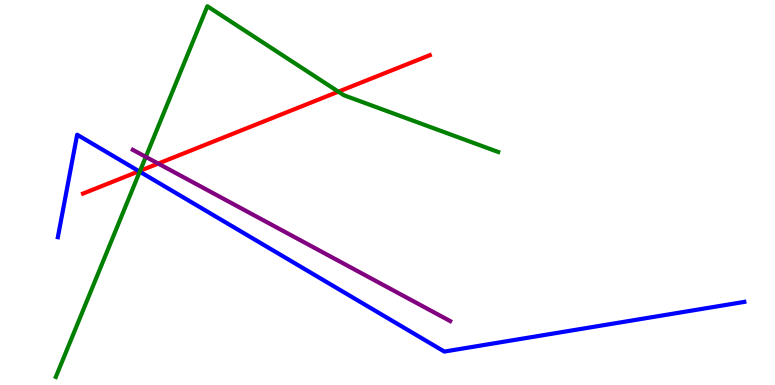[{'lines': ['blue', 'red'], 'intersections': [{'x': 1.79, 'y': 5.55}]}, {'lines': ['green', 'red'], 'intersections': [{'x': 1.81, 'y': 5.56}, {'x': 4.37, 'y': 7.62}]}, {'lines': ['purple', 'red'], 'intersections': [{'x': 2.04, 'y': 5.75}]}, {'lines': ['blue', 'green'], 'intersections': [{'x': 1.8, 'y': 5.54}]}, {'lines': ['blue', 'purple'], 'intersections': []}, {'lines': ['green', 'purple'], 'intersections': [{'x': 1.88, 'y': 5.93}]}]